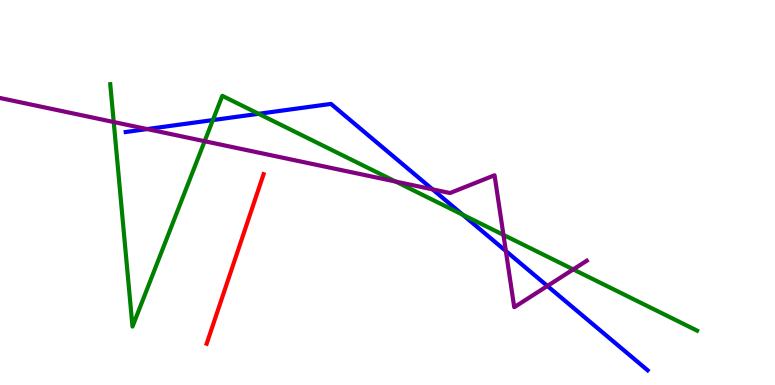[{'lines': ['blue', 'red'], 'intersections': []}, {'lines': ['green', 'red'], 'intersections': []}, {'lines': ['purple', 'red'], 'intersections': []}, {'lines': ['blue', 'green'], 'intersections': [{'x': 2.75, 'y': 6.88}, {'x': 3.34, 'y': 7.04}, {'x': 5.97, 'y': 4.42}]}, {'lines': ['blue', 'purple'], 'intersections': [{'x': 1.9, 'y': 6.65}, {'x': 5.58, 'y': 5.08}, {'x': 6.53, 'y': 3.48}, {'x': 7.06, 'y': 2.57}]}, {'lines': ['green', 'purple'], 'intersections': [{'x': 1.47, 'y': 6.83}, {'x': 2.64, 'y': 6.33}, {'x': 5.1, 'y': 5.28}, {'x': 6.5, 'y': 3.9}, {'x': 7.4, 'y': 3.0}]}]